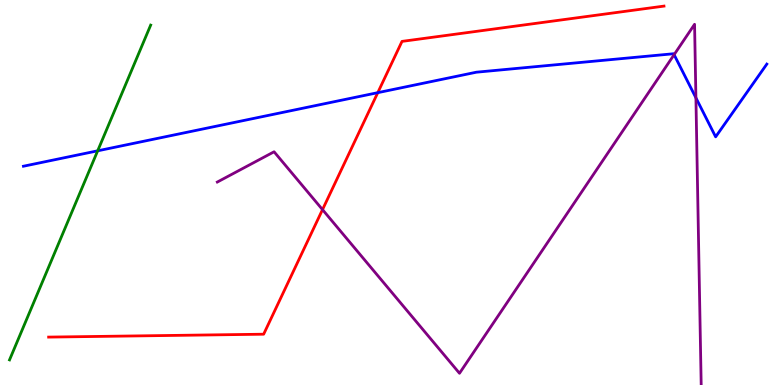[{'lines': ['blue', 'red'], 'intersections': [{'x': 4.87, 'y': 7.59}]}, {'lines': ['green', 'red'], 'intersections': []}, {'lines': ['purple', 'red'], 'intersections': [{'x': 4.16, 'y': 4.56}]}, {'lines': ['blue', 'green'], 'intersections': [{'x': 1.26, 'y': 6.08}]}, {'lines': ['blue', 'purple'], 'intersections': [{'x': 8.7, 'y': 8.58}, {'x': 8.98, 'y': 7.46}]}, {'lines': ['green', 'purple'], 'intersections': []}]